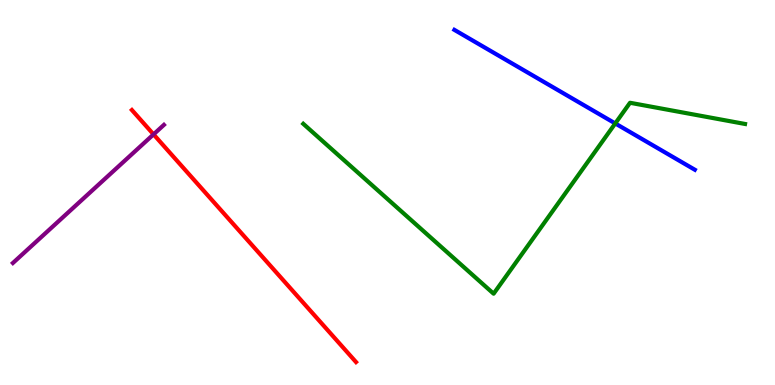[{'lines': ['blue', 'red'], 'intersections': []}, {'lines': ['green', 'red'], 'intersections': []}, {'lines': ['purple', 'red'], 'intersections': [{'x': 1.98, 'y': 6.51}]}, {'lines': ['blue', 'green'], 'intersections': [{'x': 7.94, 'y': 6.79}]}, {'lines': ['blue', 'purple'], 'intersections': []}, {'lines': ['green', 'purple'], 'intersections': []}]